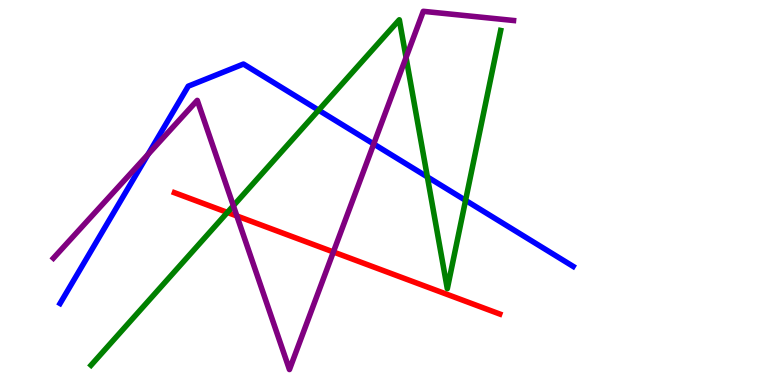[{'lines': ['blue', 'red'], 'intersections': []}, {'lines': ['green', 'red'], 'intersections': [{'x': 2.93, 'y': 4.48}]}, {'lines': ['purple', 'red'], 'intersections': [{'x': 3.06, 'y': 4.39}, {'x': 4.3, 'y': 3.46}]}, {'lines': ['blue', 'green'], 'intersections': [{'x': 4.11, 'y': 7.14}, {'x': 5.51, 'y': 5.4}, {'x': 6.01, 'y': 4.8}]}, {'lines': ['blue', 'purple'], 'intersections': [{'x': 1.91, 'y': 5.99}, {'x': 4.82, 'y': 6.26}]}, {'lines': ['green', 'purple'], 'intersections': [{'x': 3.01, 'y': 4.66}, {'x': 5.24, 'y': 8.51}]}]